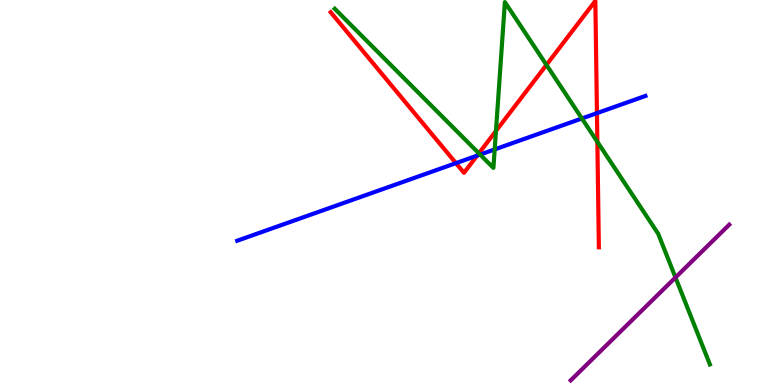[{'lines': ['blue', 'red'], 'intersections': [{'x': 5.88, 'y': 5.76}, {'x': 6.16, 'y': 5.96}, {'x': 7.7, 'y': 7.06}]}, {'lines': ['green', 'red'], 'intersections': [{'x': 6.18, 'y': 6.02}, {'x': 6.4, 'y': 6.6}, {'x': 7.05, 'y': 8.31}, {'x': 7.71, 'y': 6.32}]}, {'lines': ['purple', 'red'], 'intersections': []}, {'lines': ['blue', 'green'], 'intersections': [{'x': 6.2, 'y': 5.99}, {'x': 6.38, 'y': 6.12}, {'x': 7.51, 'y': 6.92}]}, {'lines': ['blue', 'purple'], 'intersections': []}, {'lines': ['green', 'purple'], 'intersections': [{'x': 8.72, 'y': 2.79}]}]